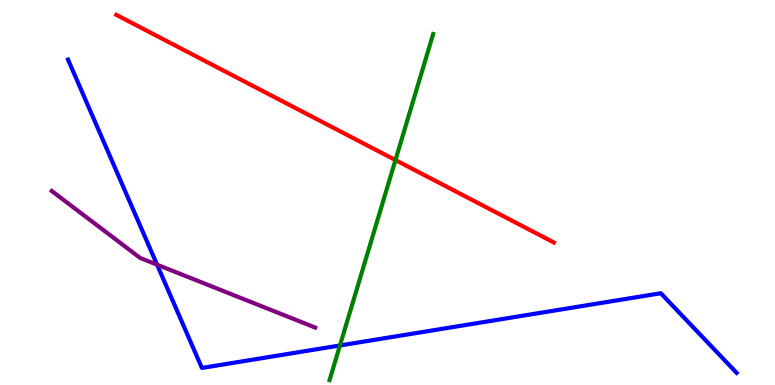[{'lines': ['blue', 'red'], 'intersections': []}, {'lines': ['green', 'red'], 'intersections': [{'x': 5.1, 'y': 5.84}]}, {'lines': ['purple', 'red'], 'intersections': []}, {'lines': ['blue', 'green'], 'intersections': [{'x': 4.39, 'y': 1.03}]}, {'lines': ['blue', 'purple'], 'intersections': [{'x': 2.03, 'y': 3.13}]}, {'lines': ['green', 'purple'], 'intersections': []}]